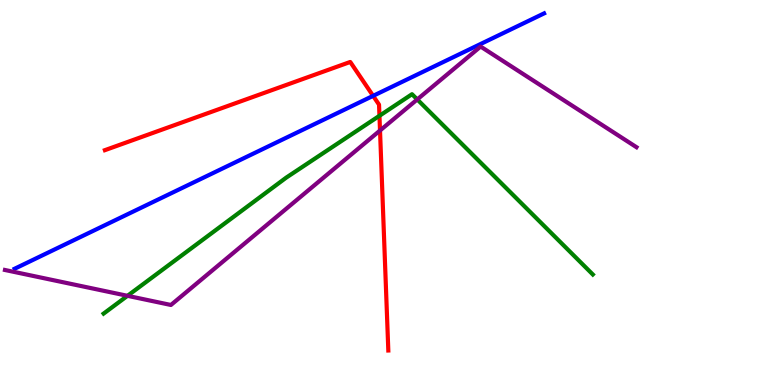[{'lines': ['blue', 'red'], 'intersections': [{'x': 4.81, 'y': 7.51}]}, {'lines': ['green', 'red'], 'intersections': [{'x': 4.9, 'y': 6.99}]}, {'lines': ['purple', 'red'], 'intersections': [{'x': 4.9, 'y': 6.61}]}, {'lines': ['blue', 'green'], 'intersections': []}, {'lines': ['blue', 'purple'], 'intersections': []}, {'lines': ['green', 'purple'], 'intersections': [{'x': 1.64, 'y': 2.32}, {'x': 5.38, 'y': 7.42}]}]